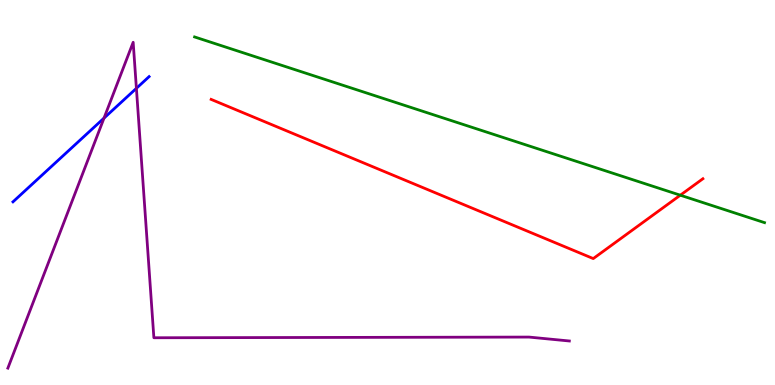[{'lines': ['blue', 'red'], 'intersections': []}, {'lines': ['green', 'red'], 'intersections': [{'x': 8.78, 'y': 4.93}]}, {'lines': ['purple', 'red'], 'intersections': []}, {'lines': ['blue', 'green'], 'intersections': []}, {'lines': ['blue', 'purple'], 'intersections': [{'x': 1.34, 'y': 6.93}, {'x': 1.76, 'y': 7.71}]}, {'lines': ['green', 'purple'], 'intersections': []}]